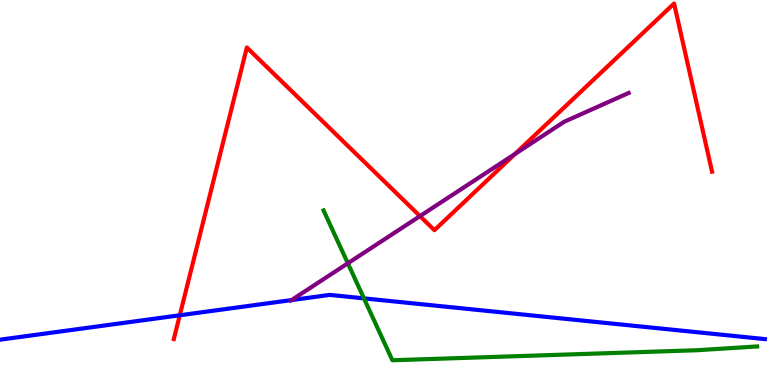[{'lines': ['blue', 'red'], 'intersections': [{'x': 2.32, 'y': 1.81}]}, {'lines': ['green', 'red'], 'intersections': []}, {'lines': ['purple', 'red'], 'intersections': [{'x': 5.42, 'y': 4.39}, {'x': 6.65, 'y': 6.0}]}, {'lines': ['blue', 'green'], 'intersections': [{'x': 4.7, 'y': 2.25}]}, {'lines': ['blue', 'purple'], 'intersections': [{'x': 3.76, 'y': 2.21}]}, {'lines': ['green', 'purple'], 'intersections': [{'x': 4.49, 'y': 3.16}]}]